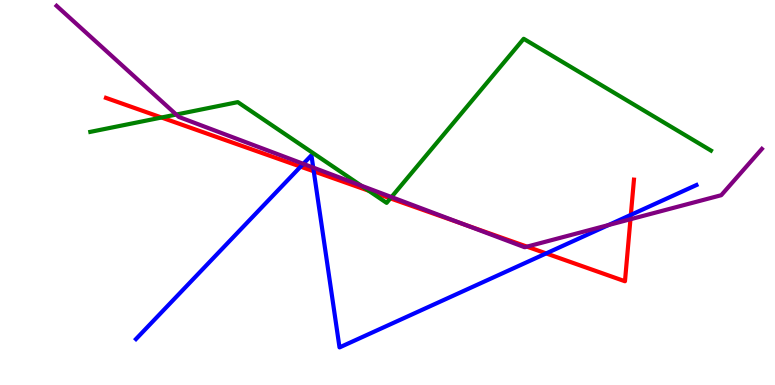[{'lines': ['blue', 'red'], 'intersections': [{'x': 3.88, 'y': 5.67}, {'x': 4.05, 'y': 5.55}, {'x': 7.05, 'y': 3.42}, {'x': 8.14, 'y': 4.42}]}, {'lines': ['green', 'red'], 'intersections': [{'x': 2.08, 'y': 6.95}, {'x': 4.76, 'y': 5.05}, {'x': 5.04, 'y': 4.85}]}, {'lines': ['purple', 'red'], 'intersections': [{'x': 5.99, 'y': 4.17}, {'x': 6.8, 'y': 3.59}, {'x': 8.13, 'y': 4.31}]}, {'lines': ['blue', 'green'], 'intersections': []}, {'lines': ['blue', 'purple'], 'intersections': [{'x': 3.91, 'y': 5.74}, {'x': 4.04, 'y': 5.65}, {'x': 7.85, 'y': 4.15}]}, {'lines': ['green', 'purple'], 'intersections': [{'x': 2.27, 'y': 7.02}, {'x': 4.66, 'y': 5.18}, {'x': 5.05, 'y': 4.88}]}]